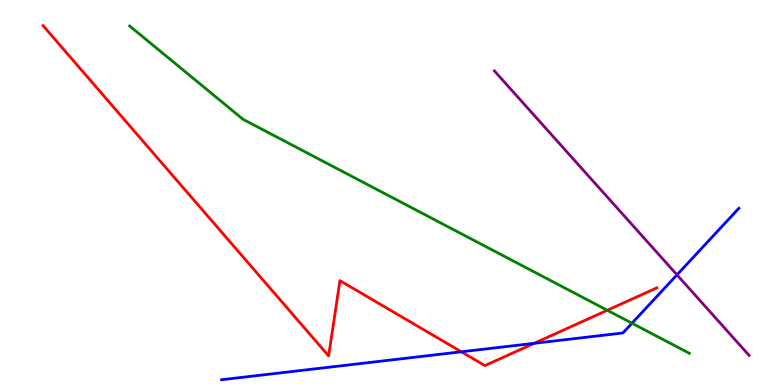[{'lines': ['blue', 'red'], 'intersections': [{'x': 5.95, 'y': 0.862}, {'x': 6.89, 'y': 1.08}]}, {'lines': ['green', 'red'], 'intersections': [{'x': 7.84, 'y': 1.94}]}, {'lines': ['purple', 'red'], 'intersections': []}, {'lines': ['blue', 'green'], 'intersections': [{'x': 8.15, 'y': 1.6}]}, {'lines': ['blue', 'purple'], 'intersections': [{'x': 8.74, 'y': 2.86}]}, {'lines': ['green', 'purple'], 'intersections': []}]